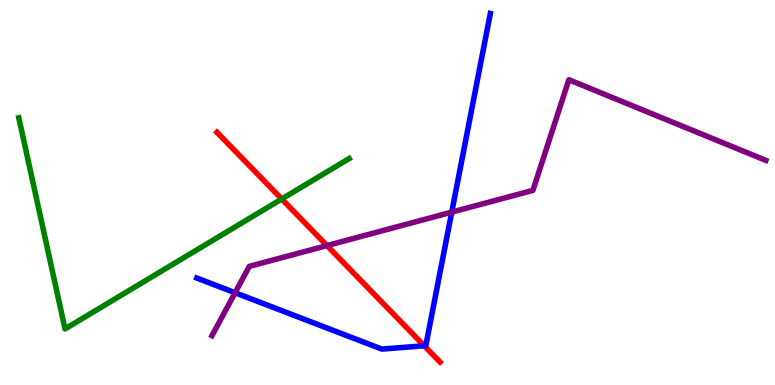[{'lines': ['blue', 'red'], 'intersections': [{'x': 5.47, 'y': 1.02}]}, {'lines': ['green', 'red'], 'intersections': [{'x': 3.64, 'y': 4.83}]}, {'lines': ['purple', 'red'], 'intersections': [{'x': 4.22, 'y': 3.62}]}, {'lines': ['blue', 'green'], 'intersections': []}, {'lines': ['blue', 'purple'], 'intersections': [{'x': 3.03, 'y': 2.4}, {'x': 5.83, 'y': 4.49}]}, {'lines': ['green', 'purple'], 'intersections': []}]